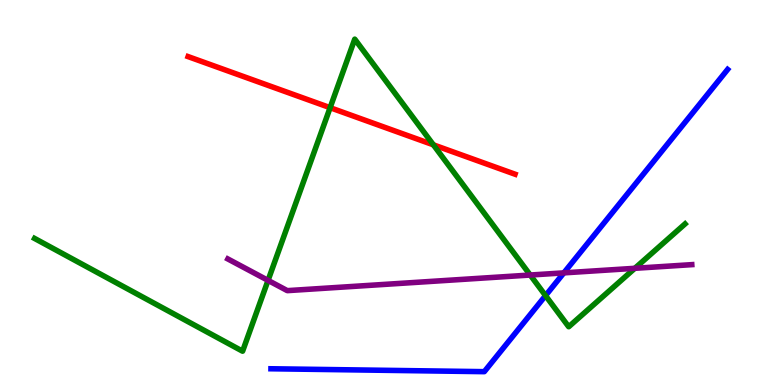[{'lines': ['blue', 'red'], 'intersections': []}, {'lines': ['green', 'red'], 'intersections': [{'x': 4.26, 'y': 7.2}, {'x': 5.59, 'y': 6.24}]}, {'lines': ['purple', 'red'], 'intersections': []}, {'lines': ['blue', 'green'], 'intersections': [{'x': 7.04, 'y': 2.32}]}, {'lines': ['blue', 'purple'], 'intersections': [{'x': 7.28, 'y': 2.91}]}, {'lines': ['green', 'purple'], 'intersections': [{'x': 3.46, 'y': 2.72}, {'x': 6.84, 'y': 2.86}, {'x': 8.19, 'y': 3.03}]}]